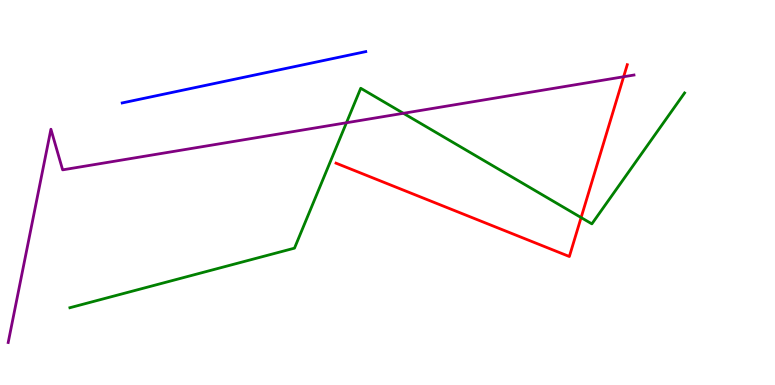[{'lines': ['blue', 'red'], 'intersections': []}, {'lines': ['green', 'red'], 'intersections': [{'x': 7.5, 'y': 4.35}]}, {'lines': ['purple', 'red'], 'intersections': [{'x': 8.05, 'y': 8.01}]}, {'lines': ['blue', 'green'], 'intersections': []}, {'lines': ['blue', 'purple'], 'intersections': []}, {'lines': ['green', 'purple'], 'intersections': [{'x': 4.47, 'y': 6.81}, {'x': 5.21, 'y': 7.06}]}]